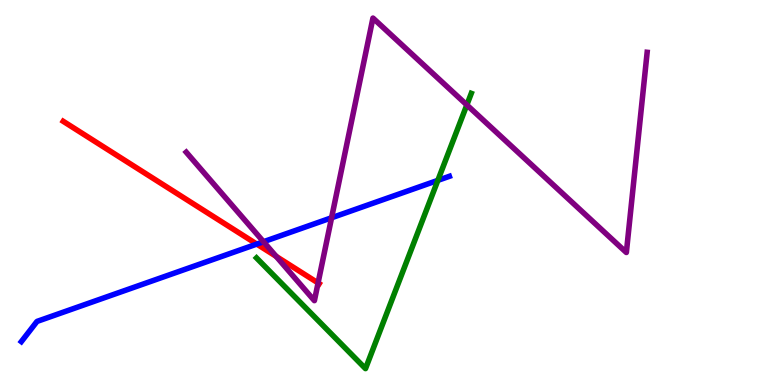[{'lines': ['blue', 'red'], 'intersections': [{'x': 3.31, 'y': 3.66}]}, {'lines': ['green', 'red'], 'intersections': []}, {'lines': ['purple', 'red'], 'intersections': [{'x': 3.56, 'y': 3.34}, {'x': 4.1, 'y': 2.65}]}, {'lines': ['blue', 'green'], 'intersections': [{'x': 5.65, 'y': 5.31}]}, {'lines': ['blue', 'purple'], 'intersections': [{'x': 3.4, 'y': 3.72}, {'x': 4.28, 'y': 4.34}]}, {'lines': ['green', 'purple'], 'intersections': [{'x': 6.02, 'y': 7.27}]}]